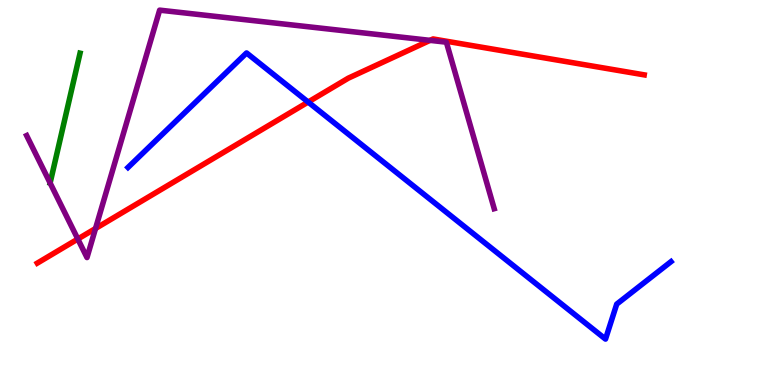[{'lines': ['blue', 'red'], 'intersections': [{'x': 3.98, 'y': 7.35}]}, {'lines': ['green', 'red'], 'intersections': []}, {'lines': ['purple', 'red'], 'intersections': [{'x': 1.0, 'y': 3.79}, {'x': 1.23, 'y': 4.07}, {'x': 5.55, 'y': 8.95}]}, {'lines': ['blue', 'green'], 'intersections': []}, {'lines': ['blue', 'purple'], 'intersections': []}, {'lines': ['green', 'purple'], 'intersections': []}]